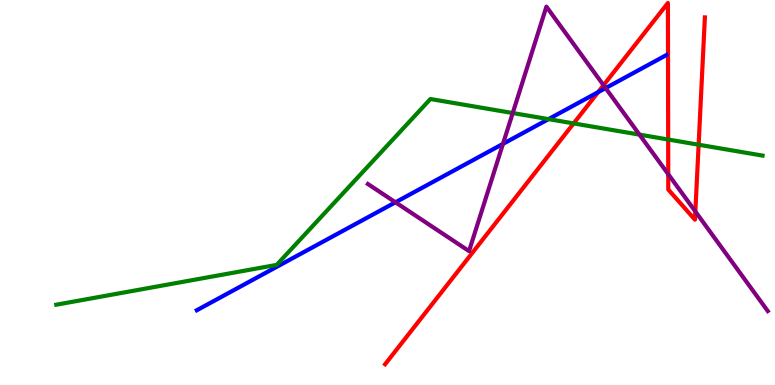[{'lines': ['blue', 'red'], 'intersections': [{'x': 7.72, 'y': 7.61}]}, {'lines': ['green', 'red'], 'intersections': [{'x': 7.4, 'y': 6.79}, {'x': 8.62, 'y': 6.38}, {'x': 9.01, 'y': 6.24}]}, {'lines': ['purple', 'red'], 'intersections': [{'x': 7.79, 'y': 7.79}, {'x': 8.62, 'y': 5.48}, {'x': 8.97, 'y': 4.51}]}, {'lines': ['blue', 'green'], 'intersections': [{'x': 7.08, 'y': 6.91}]}, {'lines': ['blue', 'purple'], 'intersections': [{'x': 5.1, 'y': 4.75}, {'x': 6.49, 'y': 6.26}, {'x': 7.81, 'y': 7.71}]}, {'lines': ['green', 'purple'], 'intersections': [{'x': 6.62, 'y': 7.06}, {'x': 8.25, 'y': 6.5}]}]